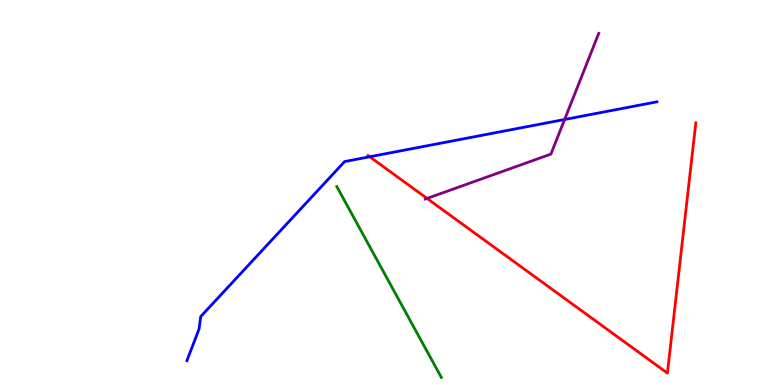[{'lines': ['blue', 'red'], 'intersections': [{'x': 4.77, 'y': 5.93}]}, {'lines': ['green', 'red'], 'intersections': []}, {'lines': ['purple', 'red'], 'intersections': [{'x': 5.51, 'y': 4.85}]}, {'lines': ['blue', 'green'], 'intersections': []}, {'lines': ['blue', 'purple'], 'intersections': [{'x': 7.29, 'y': 6.9}]}, {'lines': ['green', 'purple'], 'intersections': []}]